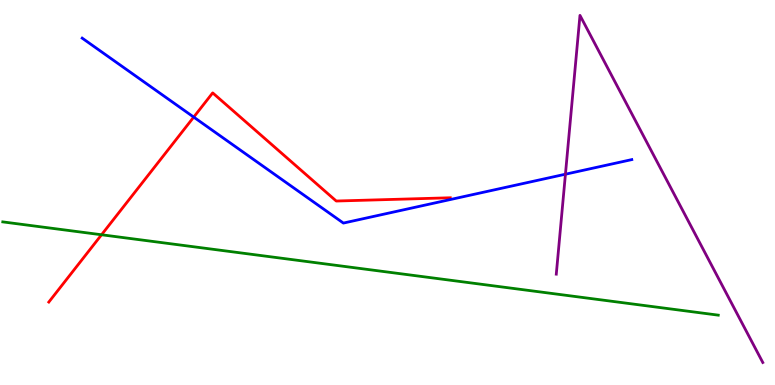[{'lines': ['blue', 'red'], 'intersections': [{'x': 2.5, 'y': 6.96}]}, {'lines': ['green', 'red'], 'intersections': [{'x': 1.31, 'y': 3.9}]}, {'lines': ['purple', 'red'], 'intersections': []}, {'lines': ['blue', 'green'], 'intersections': []}, {'lines': ['blue', 'purple'], 'intersections': [{'x': 7.3, 'y': 5.48}]}, {'lines': ['green', 'purple'], 'intersections': []}]